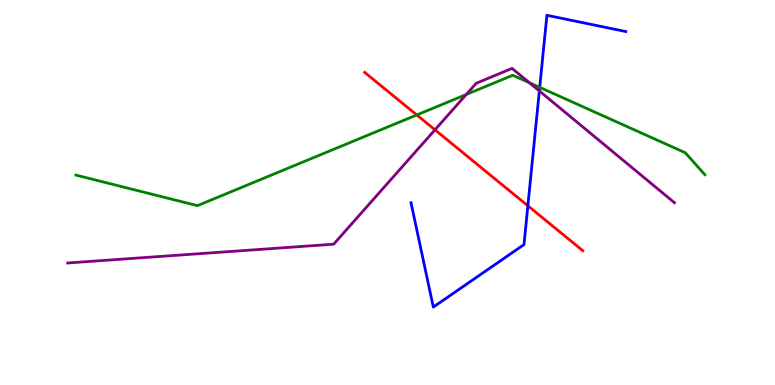[{'lines': ['blue', 'red'], 'intersections': [{'x': 6.81, 'y': 4.66}]}, {'lines': ['green', 'red'], 'intersections': [{'x': 5.38, 'y': 7.01}]}, {'lines': ['purple', 'red'], 'intersections': [{'x': 5.61, 'y': 6.63}]}, {'lines': ['blue', 'green'], 'intersections': [{'x': 6.96, 'y': 7.73}]}, {'lines': ['blue', 'purple'], 'intersections': [{'x': 6.96, 'y': 7.64}]}, {'lines': ['green', 'purple'], 'intersections': [{'x': 6.02, 'y': 7.55}, {'x': 6.83, 'y': 7.85}]}]